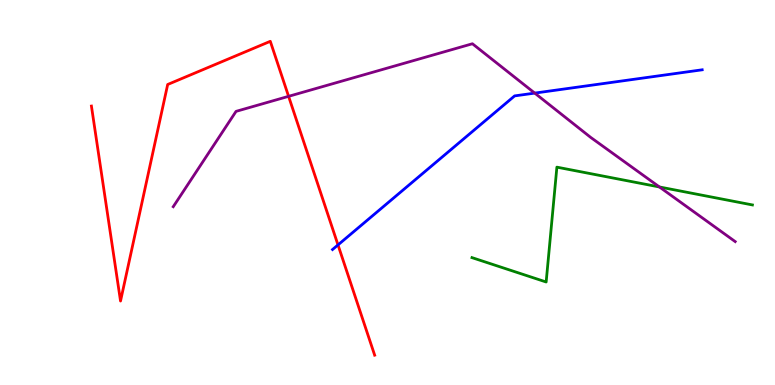[{'lines': ['blue', 'red'], 'intersections': [{'x': 4.36, 'y': 3.64}]}, {'lines': ['green', 'red'], 'intersections': []}, {'lines': ['purple', 'red'], 'intersections': [{'x': 3.72, 'y': 7.5}]}, {'lines': ['blue', 'green'], 'intersections': []}, {'lines': ['blue', 'purple'], 'intersections': [{'x': 6.9, 'y': 7.58}]}, {'lines': ['green', 'purple'], 'intersections': [{'x': 8.51, 'y': 5.14}]}]